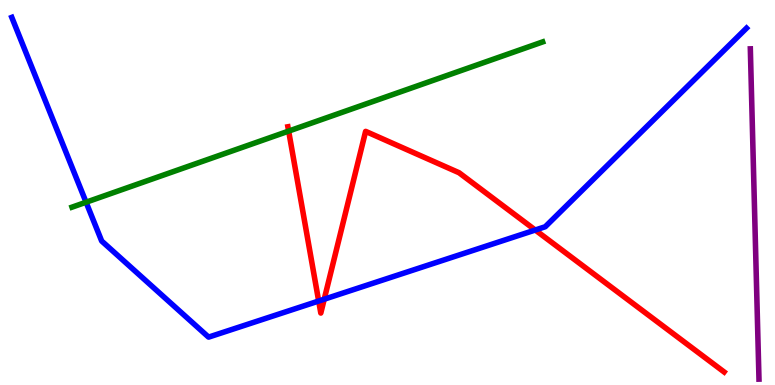[{'lines': ['blue', 'red'], 'intersections': [{'x': 4.11, 'y': 2.18}, {'x': 4.18, 'y': 2.23}, {'x': 6.91, 'y': 4.03}]}, {'lines': ['green', 'red'], 'intersections': [{'x': 3.72, 'y': 6.59}]}, {'lines': ['purple', 'red'], 'intersections': []}, {'lines': ['blue', 'green'], 'intersections': [{'x': 1.11, 'y': 4.75}]}, {'lines': ['blue', 'purple'], 'intersections': []}, {'lines': ['green', 'purple'], 'intersections': []}]